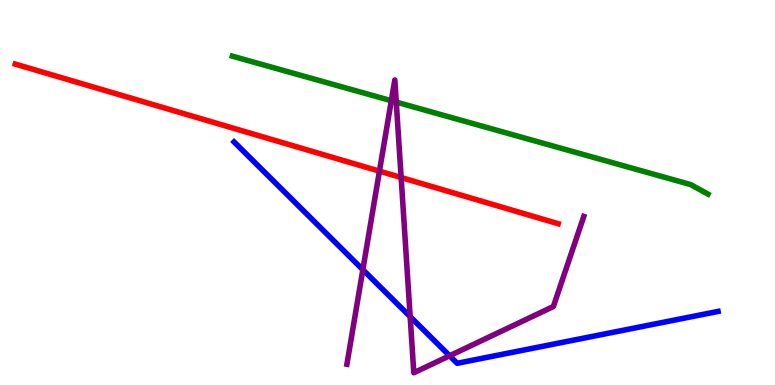[{'lines': ['blue', 'red'], 'intersections': []}, {'lines': ['green', 'red'], 'intersections': []}, {'lines': ['purple', 'red'], 'intersections': [{'x': 4.9, 'y': 5.55}, {'x': 5.18, 'y': 5.39}]}, {'lines': ['blue', 'green'], 'intersections': []}, {'lines': ['blue', 'purple'], 'intersections': [{'x': 4.68, 'y': 3.0}, {'x': 5.29, 'y': 1.78}, {'x': 5.8, 'y': 0.759}]}, {'lines': ['green', 'purple'], 'intersections': [{'x': 5.05, 'y': 7.38}, {'x': 5.11, 'y': 7.35}]}]